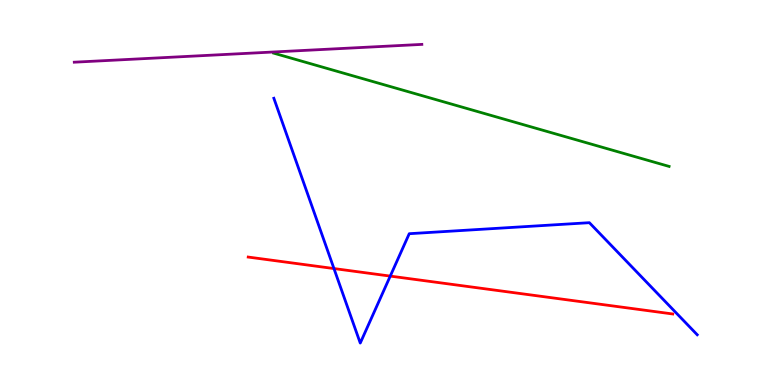[{'lines': ['blue', 'red'], 'intersections': [{'x': 4.31, 'y': 3.02}, {'x': 5.04, 'y': 2.83}]}, {'lines': ['green', 'red'], 'intersections': []}, {'lines': ['purple', 'red'], 'intersections': []}, {'lines': ['blue', 'green'], 'intersections': []}, {'lines': ['blue', 'purple'], 'intersections': []}, {'lines': ['green', 'purple'], 'intersections': []}]